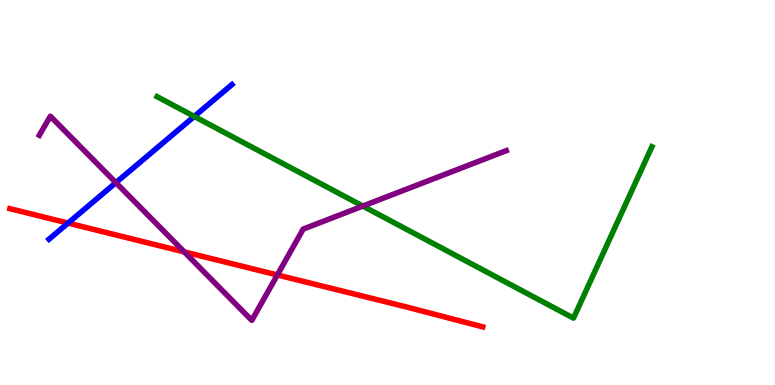[{'lines': ['blue', 'red'], 'intersections': [{'x': 0.878, 'y': 4.21}]}, {'lines': ['green', 'red'], 'intersections': []}, {'lines': ['purple', 'red'], 'intersections': [{'x': 2.38, 'y': 3.46}, {'x': 3.58, 'y': 2.86}]}, {'lines': ['blue', 'green'], 'intersections': [{'x': 2.51, 'y': 6.98}]}, {'lines': ['blue', 'purple'], 'intersections': [{'x': 1.5, 'y': 5.26}]}, {'lines': ['green', 'purple'], 'intersections': [{'x': 4.68, 'y': 4.65}]}]